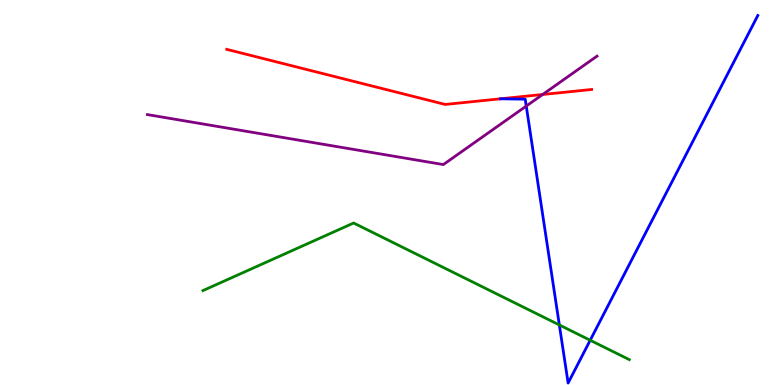[{'lines': ['blue', 'red'], 'intersections': []}, {'lines': ['green', 'red'], 'intersections': []}, {'lines': ['purple', 'red'], 'intersections': [{'x': 7.0, 'y': 7.55}]}, {'lines': ['blue', 'green'], 'intersections': [{'x': 7.22, 'y': 1.56}, {'x': 7.62, 'y': 1.16}]}, {'lines': ['blue', 'purple'], 'intersections': [{'x': 6.79, 'y': 7.24}]}, {'lines': ['green', 'purple'], 'intersections': []}]